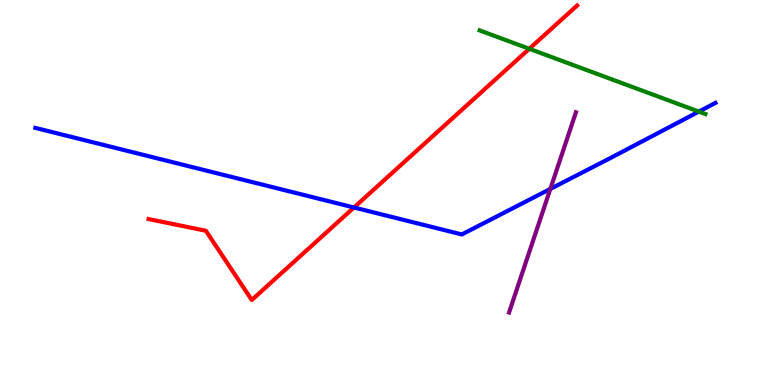[{'lines': ['blue', 'red'], 'intersections': [{'x': 4.57, 'y': 4.61}]}, {'lines': ['green', 'red'], 'intersections': [{'x': 6.83, 'y': 8.73}]}, {'lines': ['purple', 'red'], 'intersections': []}, {'lines': ['blue', 'green'], 'intersections': [{'x': 9.02, 'y': 7.1}]}, {'lines': ['blue', 'purple'], 'intersections': [{'x': 7.1, 'y': 5.09}]}, {'lines': ['green', 'purple'], 'intersections': []}]